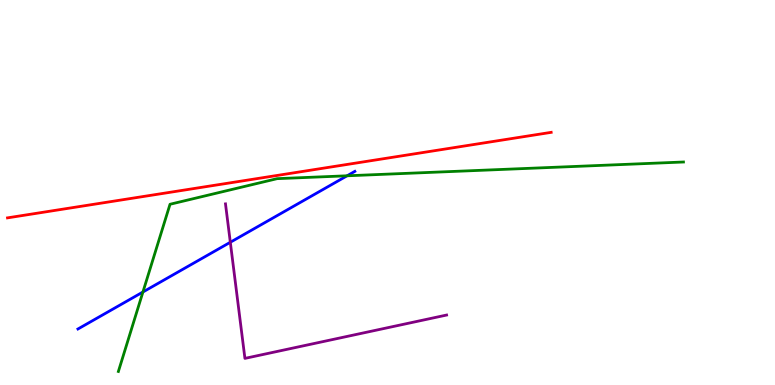[{'lines': ['blue', 'red'], 'intersections': []}, {'lines': ['green', 'red'], 'intersections': []}, {'lines': ['purple', 'red'], 'intersections': []}, {'lines': ['blue', 'green'], 'intersections': [{'x': 1.84, 'y': 2.42}, {'x': 4.48, 'y': 5.43}]}, {'lines': ['blue', 'purple'], 'intersections': [{'x': 2.97, 'y': 3.71}]}, {'lines': ['green', 'purple'], 'intersections': []}]